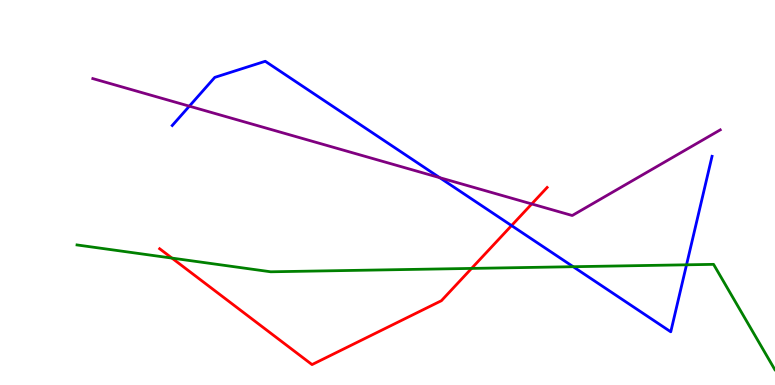[{'lines': ['blue', 'red'], 'intersections': [{'x': 6.6, 'y': 4.14}]}, {'lines': ['green', 'red'], 'intersections': [{'x': 2.22, 'y': 3.3}, {'x': 6.08, 'y': 3.03}]}, {'lines': ['purple', 'red'], 'intersections': [{'x': 6.86, 'y': 4.7}]}, {'lines': ['blue', 'green'], 'intersections': [{'x': 7.4, 'y': 3.07}, {'x': 8.86, 'y': 3.12}]}, {'lines': ['blue', 'purple'], 'intersections': [{'x': 2.44, 'y': 7.24}, {'x': 5.67, 'y': 5.39}]}, {'lines': ['green', 'purple'], 'intersections': []}]